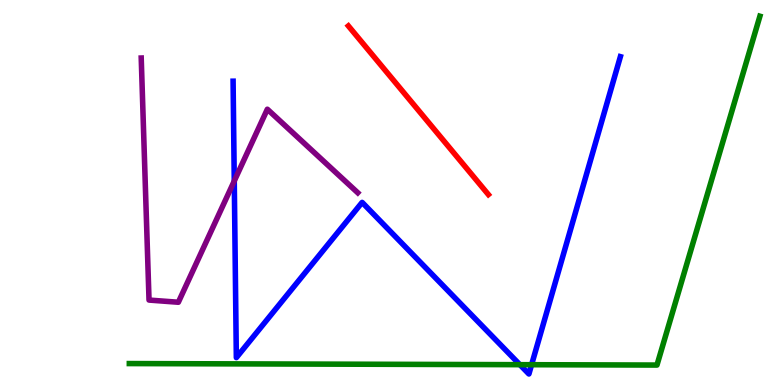[{'lines': ['blue', 'red'], 'intersections': []}, {'lines': ['green', 'red'], 'intersections': []}, {'lines': ['purple', 'red'], 'intersections': []}, {'lines': ['blue', 'green'], 'intersections': [{'x': 6.71, 'y': 0.528}, {'x': 6.86, 'y': 0.527}]}, {'lines': ['blue', 'purple'], 'intersections': [{'x': 3.02, 'y': 5.3}]}, {'lines': ['green', 'purple'], 'intersections': []}]